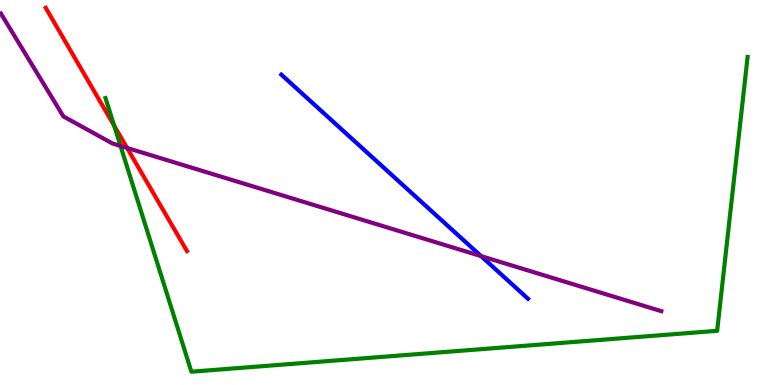[{'lines': ['blue', 'red'], 'intersections': []}, {'lines': ['green', 'red'], 'intersections': [{'x': 1.47, 'y': 6.74}]}, {'lines': ['purple', 'red'], 'intersections': [{'x': 1.64, 'y': 6.16}]}, {'lines': ['blue', 'green'], 'intersections': []}, {'lines': ['blue', 'purple'], 'intersections': [{'x': 6.21, 'y': 3.35}]}, {'lines': ['green', 'purple'], 'intersections': [{'x': 1.56, 'y': 6.21}]}]